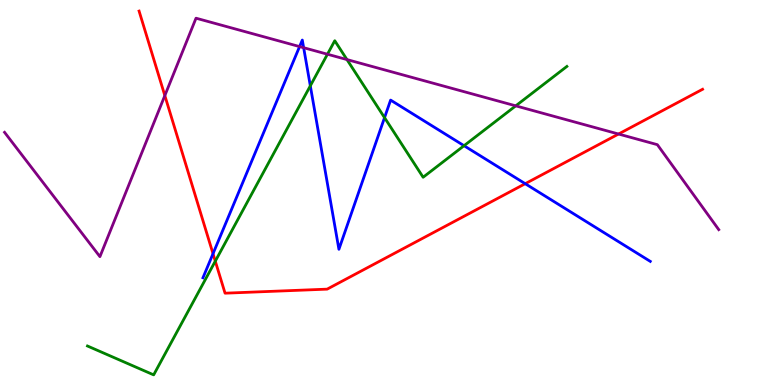[{'lines': ['blue', 'red'], 'intersections': [{'x': 2.75, 'y': 3.41}, {'x': 6.78, 'y': 5.23}]}, {'lines': ['green', 'red'], 'intersections': [{'x': 2.78, 'y': 3.22}]}, {'lines': ['purple', 'red'], 'intersections': [{'x': 2.13, 'y': 7.52}, {'x': 7.98, 'y': 6.52}]}, {'lines': ['blue', 'green'], 'intersections': [{'x': 4.0, 'y': 7.77}, {'x': 4.96, 'y': 6.94}, {'x': 5.99, 'y': 6.22}]}, {'lines': ['blue', 'purple'], 'intersections': [{'x': 3.87, 'y': 8.79}, {'x': 3.92, 'y': 8.76}]}, {'lines': ['green', 'purple'], 'intersections': [{'x': 4.23, 'y': 8.59}, {'x': 4.48, 'y': 8.45}, {'x': 6.65, 'y': 7.25}]}]